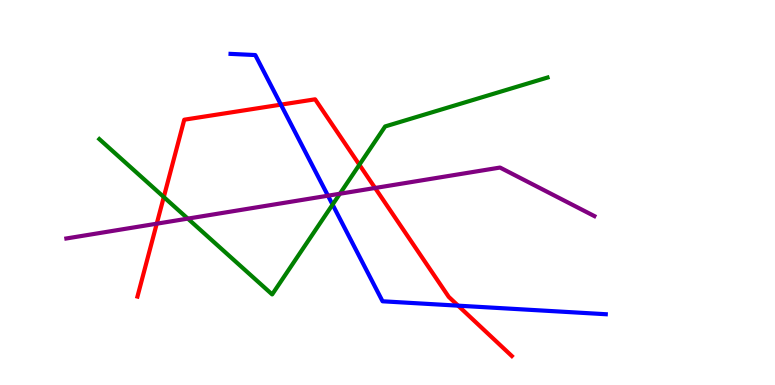[{'lines': ['blue', 'red'], 'intersections': [{'x': 3.62, 'y': 7.28}, {'x': 5.91, 'y': 2.06}]}, {'lines': ['green', 'red'], 'intersections': [{'x': 2.11, 'y': 4.88}, {'x': 4.64, 'y': 5.72}]}, {'lines': ['purple', 'red'], 'intersections': [{'x': 2.02, 'y': 4.19}, {'x': 4.84, 'y': 5.12}]}, {'lines': ['blue', 'green'], 'intersections': [{'x': 4.29, 'y': 4.69}]}, {'lines': ['blue', 'purple'], 'intersections': [{'x': 4.23, 'y': 4.92}]}, {'lines': ['green', 'purple'], 'intersections': [{'x': 2.42, 'y': 4.32}, {'x': 4.39, 'y': 4.97}]}]